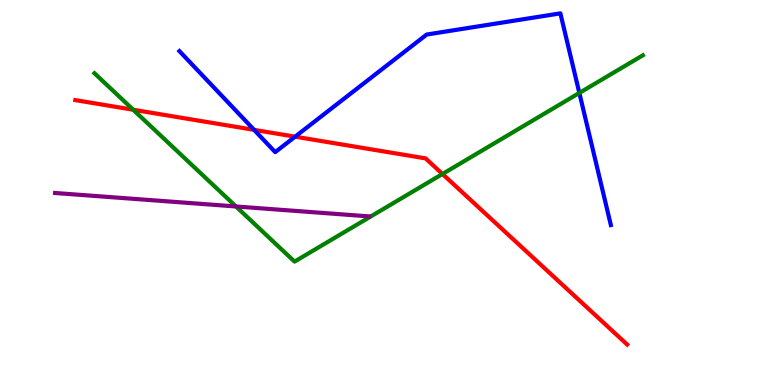[{'lines': ['blue', 'red'], 'intersections': [{'x': 3.28, 'y': 6.63}, {'x': 3.81, 'y': 6.45}]}, {'lines': ['green', 'red'], 'intersections': [{'x': 1.72, 'y': 7.15}, {'x': 5.71, 'y': 5.48}]}, {'lines': ['purple', 'red'], 'intersections': []}, {'lines': ['blue', 'green'], 'intersections': [{'x': 7.48, 'y': 7.59}]}, {'lines': ['blue', 'purple'], 'intersections': []}, {'lines': ['green', 'purple'], 'intersections': [{'x': 3.04, 'y': 4.64}]}]